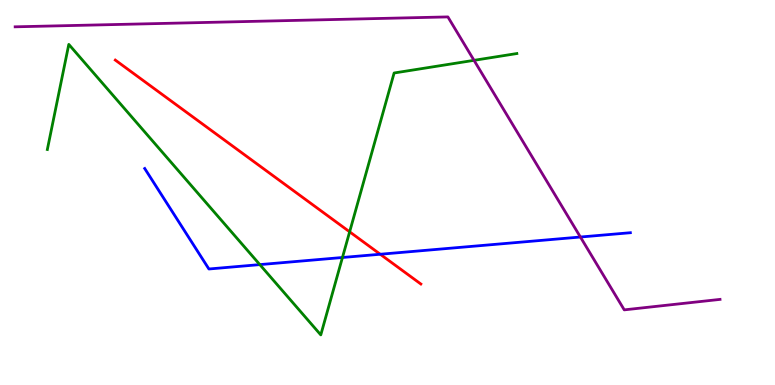[{'lines': ['blue', 'red'], 'intersections': [{'x': 4.91, 'y': 3.4}]}, {'lines': ['green', 'red'], 'intersections': [{'x': 4.51, 'y': 3.98}]}, {'lines': ['purple', 'red'], 'intersections': []}, {'lines': ['blue', 'green'], 'intersections': [{'x': 3.35, 'y': 3.13}, {'x': 4.42, 'y': 3.31}]}, {'lines': ['blue', 'purple'], 'intersections': [{'x': 7.49, 'y': 3.84}]}, {'lines': ['green', 'purple'], 'intersections': [{'x': 6.12, 'y': 8.43}]}]